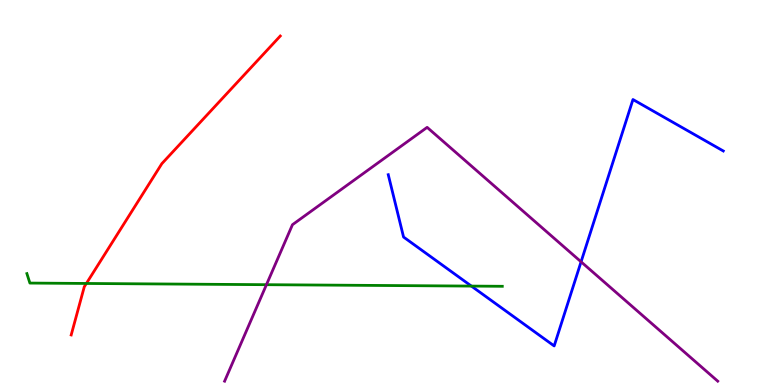[{'lines': ['blue', 'red'], 'intersections': []}, {'lines': ['green', 'red'], 'intersections': [{'x': 1.11, 'y': 2.64}]}, {'lines': ['purple', 'red'], 'intersections': []}, {'lines': ['blue', 'green'], 'intersections': [{'x': 6.08, 'y': 2.57}]}, {'lines': ['blue', 'purple'], 'intersections': [{'x': 7.5, 'y': 3.2}]}, {'lines': ['green', 'purple'], 'intersections': [{'x': 3.44, 'y': 2.61}]}]